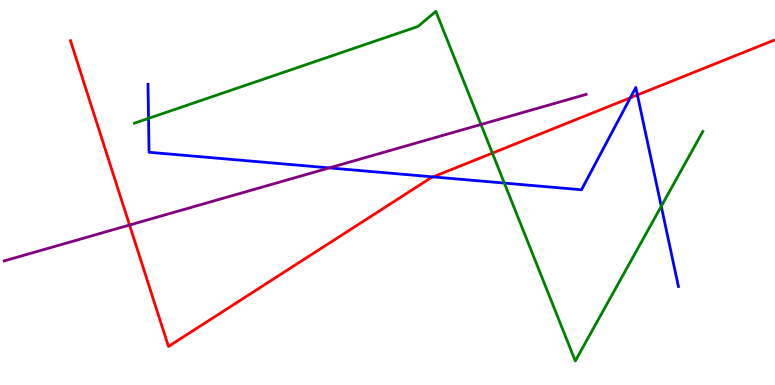[{'lines': ['blue', 'red'], 'intersections': [{'x': 5.59, 'y': 5.41}, {'x': 8.13, 'y': 7.46}, {'x': 8.22, 'y': 7.53}]}, {'lines': ['green', 'red'], 'intersections': [{'x': 6.35, 'y': 6.02}]}, {'lines': ['purple', 'red'], 'intersections': [{'x': 1.67, 'y': 4.15}]}, {'lines': ['blue', 'green'], 'intersections': [{'x': 1.92, 'y': 6.93}, {'x': 6.51, 'y': 5.24}, {'x': 8.53, 'y': 4.64}]}, {'lines': ['blue', 'purple'], 'intersections': [{'x': 4.25, 'y': 5.64}]}, {'lines': ['green', 'purple'], 'intersections': [{'x': 6.21, 'y': 6.77}]}]